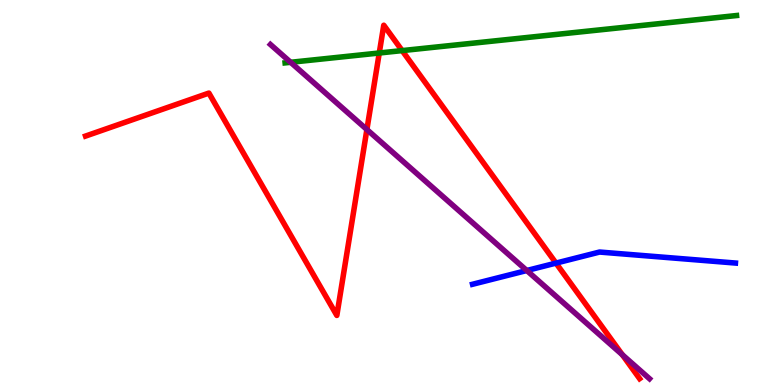[{'lines': ['blue', 'red'], 'intersections': [{'x': 7.17, 'y': 3.17}]}, {'lines': ['green', 'red'], 'intersections': [{'x': 4.89, 'y': 8.62}, {'x': 5.19, 'y': 8.69}]}, {'lines': ['purple', 'red'], 'intersections': [{'x': 4.73, 'y': 6.64}, {'x': 8.03, 'y': 0.786}]}, {'lines': ['blue', 'green'], 'intersections': []}, {'lines': ['blue', 'purple'], 'intersections': [{'x': 6.8, 'y': 2.97}]}, {'lines': ['green', 'purple'], 'intersections': [{'x': 3.75, 'y': 8.38}]}]